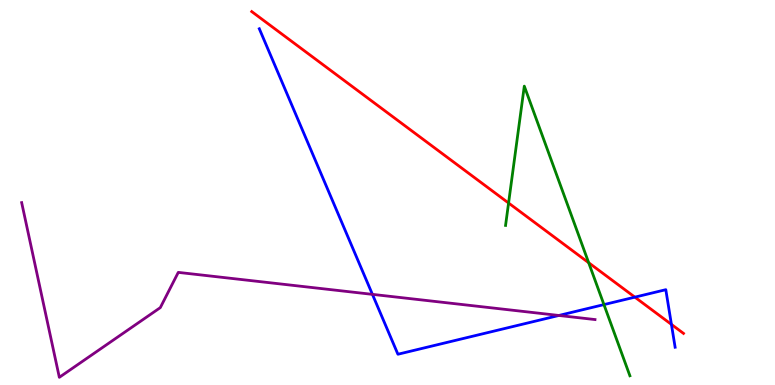[{'lines': ['blue', 'red'], 'intersections': [{'x': 8.19, 'y': 2.28}, {'x': 8.66, 'y': 1.57}]}, {'lines': ['green', 'red'], 'intersections': [{'x': 6.56, 'y': 4.73}, {'x': 7.6, 'y': 3.18}]}, {'lines': ['purple', 'red'], 'intersections': []}, {'lines': ['blue', 'green'], 'intersections': [{'x': 7.79, 'y': 2.09}]}, {'lines': ['blue', 'purple'], 'intersections': [{'x': 4.81, 'y': 2.35}, {'x': 7.21, 'y': 1.81}]}, {'lines': ['green', 'purple'], 'intersections': []}]